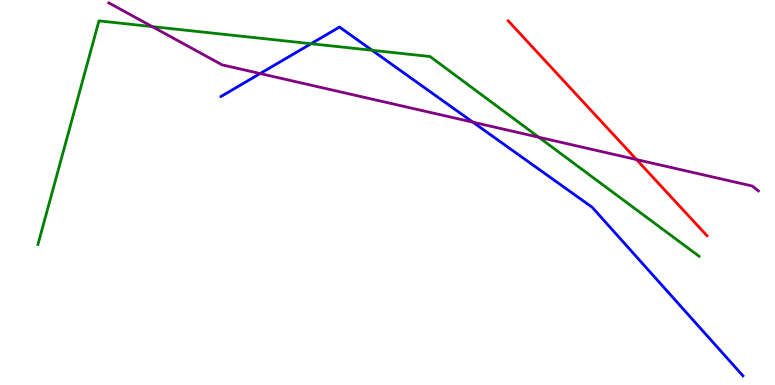[{'lines': ['blue', 'red'], 'intersections': []}, {'lines': ['green', 'red'], 'intersections': []}, {'lines': ['purple', 'red'], 'intersections': [{'x': 8.21, 'y': 5.86}]}, {'lines': ['blue', 'green'], 'intersections': [{'x': 4.01, 'y': 8.86}, {'x': 4.8, 'y': 8.69}]}, {'lines': ['blue', 'purple'], 'intersections': [{'x': 3.36, 'y': 8.09}, {'x': 6.1, 'y': 6.83}]}, {'lines': ['green', 'purple'], 'intersections': [{'x': 1.96, 'y': 9.31}, {'x': 6.95, 'y': 6.44}]}]